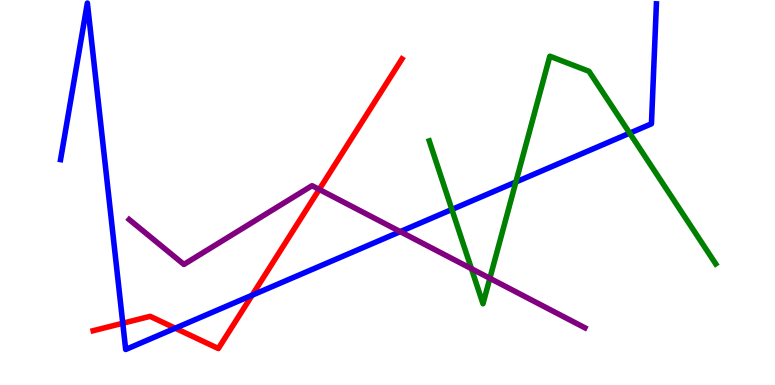[{'lines': ['blue', 'red'], 'intersections': [{'x': 1.58, 'y': 1.6}, {'x': 2.26, 'y': 1.48}, {'x': 3.25, 'y': 2.33}]}, {'lines': ['green', 'red'], 'intersections': []}, {'lines': ['purple', 'red'], 'intersections': [{'x': 4.12, 'y': 5.08}]}, {'lines': ['blue', 'green'], 'intersections': [{'x': 5.83, 'y': 4.56}, {'x': 6.66, 'y': 5.27}, {'x': 8.13, 'y': 6.54}]}, {'lines': ['blue', 'purple'], 'intersections': [{'x': 5.16, 'y': 3.98}]}, {'lines': ['green', 'purple'], 'intersections': [{'x': 6.08, 'y': 3.02}, {'x': 6.32, 'y': 2.77}]}]